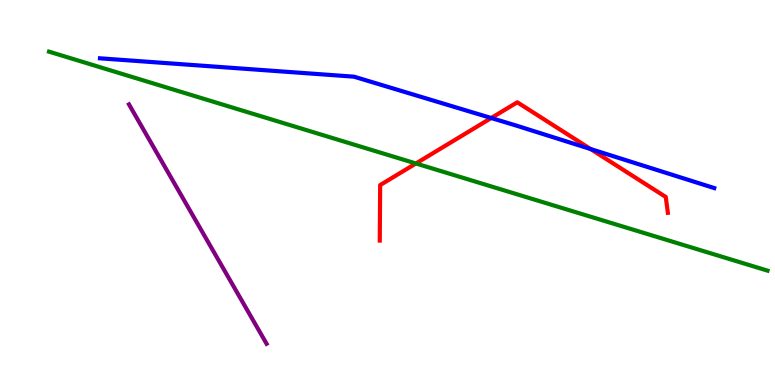[{'lines': ['blue', 'red'], 'intersections': [{'x': 6.34, 'y': 6.93}, {'x': 7.62, 'y': 6.13}]}, {'lines': ['green', 'red'], 'intersections': [{'x': 5.37, 'y': 5.75}]}, {'lines': ['purple', 'red'], 'intersections': []}, {'lines': ['blue', 'green'], 'intersections': []}, {'lines': ['blue', 'purple'], 'intersections': []}, {'lines': ['green', 'purple'], 'intersections': []}]